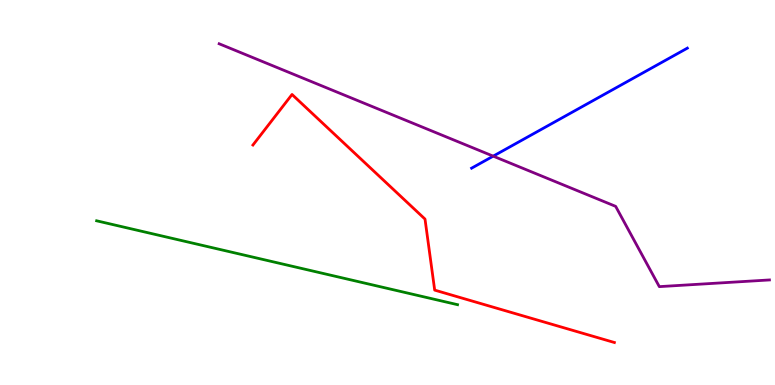[{'lines': ['blue', 'red'], 'intersections': []}, {'lines': ['green', 'red'], 'intersections': []}, {'lines': ['purple', 'red'], 'intersections': []}, {'lines': ['blue', 'green'], 'intersections': []}, {'lines': ['blue', 'purple'], 'intersections': [{'x': 6.36, 'y': 5.94}]}, {'lines': ['green', 'purple'], 'intersections': []}]